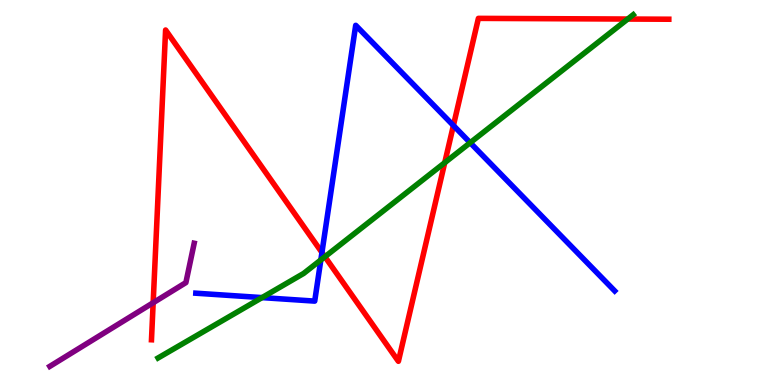[{'lines': ['blue', 'red'], 'intersections': [{'x': 4.15, 'y': 3.44}, {'x': 5.85, 'y': 6.74}]}, {'lines': ['green', 'red'], 'intersections': [{'x': 4.19, 'y': 3.33}, {'x': 5.74, 'y': 5.77}, {'x': 8.1, 'y': 9.51}]}, {'lines': ['purple', 'red'], 'intersections': [{'x': 1.98, 'y': 2.14}]}, {'lines': ['blue', 'green'], 'intersections': [{'x': 3.38, 'y': 2.27}, {'x': 4.14, 'y': 3.25}, {'x': 6.07, 'y': 6.29}]}, {'lines': ['blue', 'purple'], 'intersections': []}, {'lines': ['green', 'purple'], 'intersections': []}]